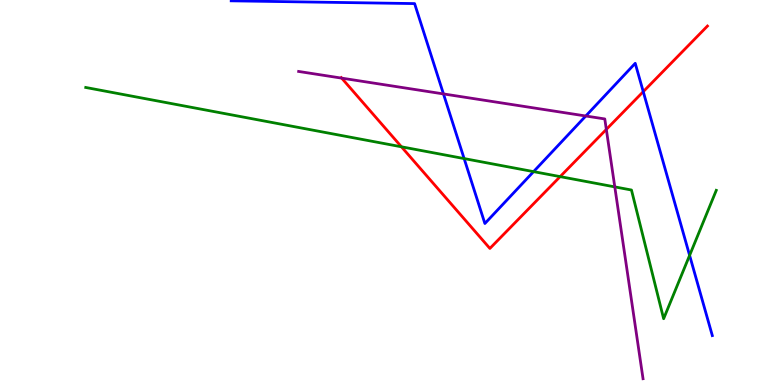[{'lines': ['blue', 'red'], 'intersections': [{'x': 8.3, 'y': 7.62}]}, {'lines': ['green', 'red'], 'intersections': [{'x': 5.18, 'y': 6.19}, {'x': 7.23, 'y': 5.41}]}, {'lines': ['purple', 'red'], 'intersections': [{'x': 4.41, 'y': 7.97}, {'x': 7.82, 'y': 6.64}]}, {'lines': ['blue', 'green'], 'intersections': [{'x': 5.99, 'y': 5.88}, {'x': 6.88, 'y': 5.54}, {'x': 8.9, 'y': 3.37}]}, {'lines': ['blue', 'purple'], 'intersections': [{'x': 5.72, 'y': 7.56}, {'x': 7.56, 'y': 6.99}]}, {'lines': ['green', 'purple'], 'intersections': [{'x': 7.93, 'y': 5.15}]}]